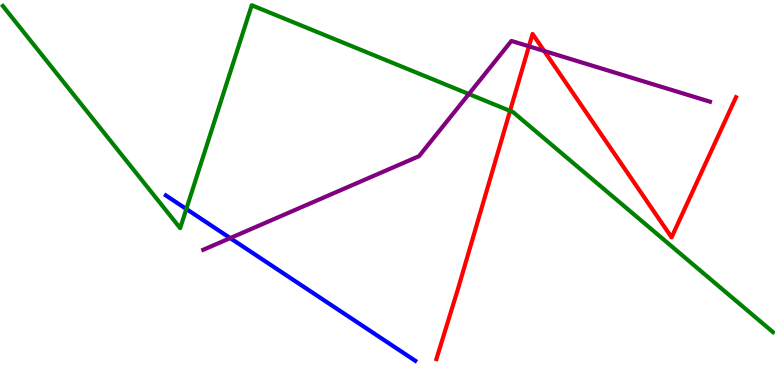[{'lines': ['blue', 'red'], 'intersections': []}, {'lines': ['green', 'red'], 'intersections': [{'x': 6.58, 'y': 7.12}]}, {'lines': ['purple', 'red'], 'intersections': [{'x': 6.83, 'y': 8.8}, {'x': 7.02, 'y': 8.68}]}, {'lines': ['blue', 'green'], 'intersections': [{'x': 2.4, 'y': 4.57}]}, {'lines': ['blue', 'purple'], 'intersections': [{'x': 2.97, 'y': 3.82}]}, {'lines': ['green', 'purple'], 'intersections': [{'x': 6.05, 'y': 7.56}]}]